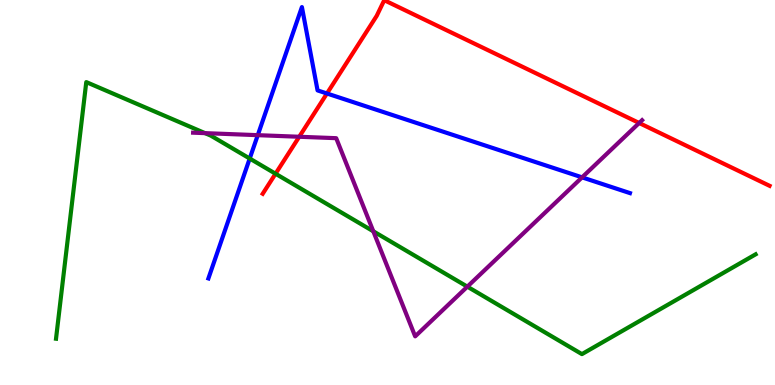[{'lines': ['blue', 'red'], 'intersections': [{'x': 4.22, 'y': 7.57}]}, {'lines': ['green', 'red'], 'intersections': [{'x': 3.56, 'y': 5.49}]}, {'lines': ['purple', 'red'], 'intersections': [{'x': 3.86, 'y': 6.45}, {'x': 8.25, 'y': 6.81}]}, {'lines': ['blue', 'green'], 'intersections': [{'x': 3.22, 'y': 5.88}]}, {'lines': ['blue', 'purple'], 'intersections': [{'x': 3.33, 'y': 6.49}, {'x': 7.51, 'y': 5.39}]}, {'lines': ['green', 'purple'], 'intersections': [{'x': 2.65, 'y': 6.54}, {'x': 4.82, 'y': 3.99}, {'x': 6.03, 'y': 2.55}]}]